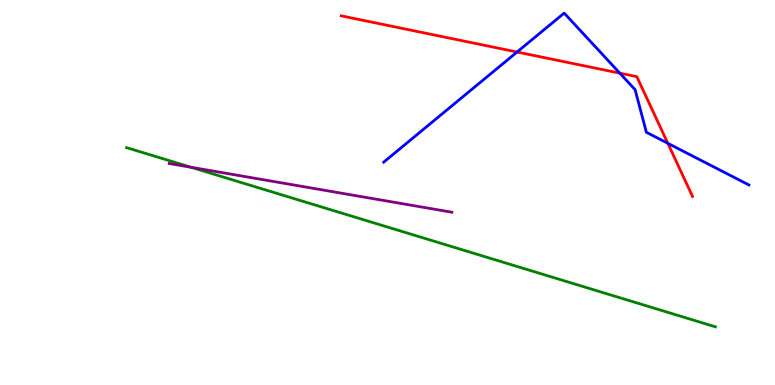[{'lines': ['blue', 'red'], 'intersections': [{'x': 6.67, 'y': 8.65}, {'x': 8.0, 'y': 8.1}, {'x': 8.62, 'y': 6.28}]}, {'lines': ['green', 'red'], 'intersections': []}, {'lines': ['purple', 'red'], 'intersections': []}, {'lines': ['blue', 'green'], 'intersections': []}, {'lines': ['blue', 'purple'], 'intersections': []}, {'lines': ['green', 'purple'], 'intersections': [{'x': 2.47, 'y': 5.66}]}]